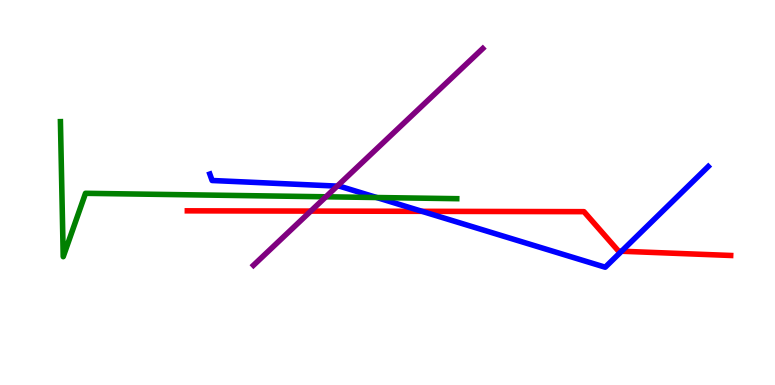[{'lines': ['blue', 'red'], 'intersections': [{'x': 5.44, 'y': 4.51}, {'x': 8.02, 'y': 3.47}]}, {'lines': ['green', 'red'], 'intersections': []}, {'lines': ['purple', 'red'], 'intersections': [{'x': 4.01, 'y': 4.52}]}, {'lines': ['blue', 'green'], 'intersections': [{'x': 4.86, 'y': 4.87}]}, {'lines': ['blue', 'purple'], 'intersections': [{'x': 4.35, 'y': 5.17}]}, {'lines': ['green', 'purple'], 'intersections': [{'x': 4.21, 'y': 4.89}]}]